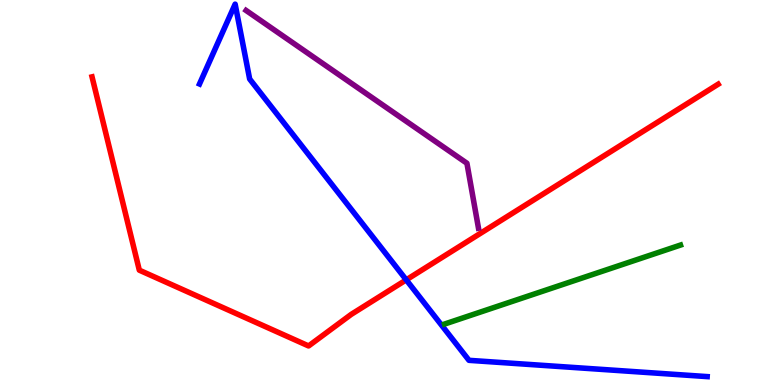[{'lines': ['blue', 'red'], 'intersections': [{'x': 5.24, 'y': 2.73}]}, {'lines': ['green', 'red'], 'intersections': []}, {'lines': ['purple', 'red'], 'intersections': []}, {'lines': ['blue', 'green'], 'intersections': []}, {'lines': ['blue', 'purple'], 'intersections': []}, {'lines': ['green', 'purple'], 'intersections': []}]